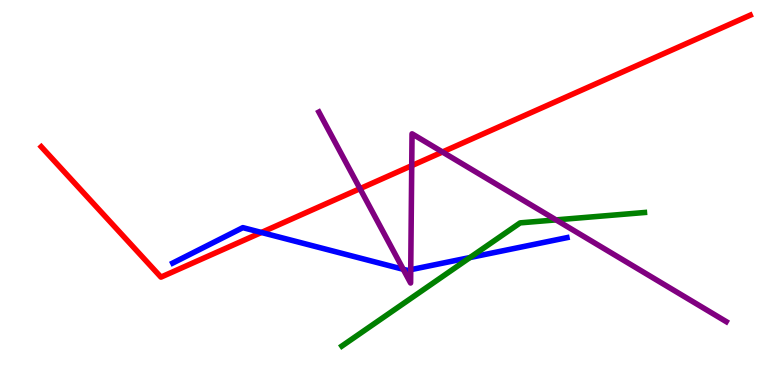[{'lines': ['blue', 'red'], 'intersections': [{'x': 3.37, 'y': 3.96}]}, {'lines': ['green', 'red'], 'intersections': []}, {'lines': ['purple', 'red'], 'intersections': [{'x': 4.64, 'y': 5.1}, {'x': 5.31, 'y': 5.7}, {'x': 5.71, 'y': 6.05}]}, {'lines': ['blue', 'green'], 'intersections': [{'x': 6.06, 'y': 3.31}]}, {'lines': ['blue', 'purple'], 'intersections': [{'x': 5.2, 'y': 3.01}, {'x': 5.3, 'y': 3.0}]}, {'lines': ['green', 'purple'], 'intersections': [{'x': 7.17, 'y': 4.29}]}]